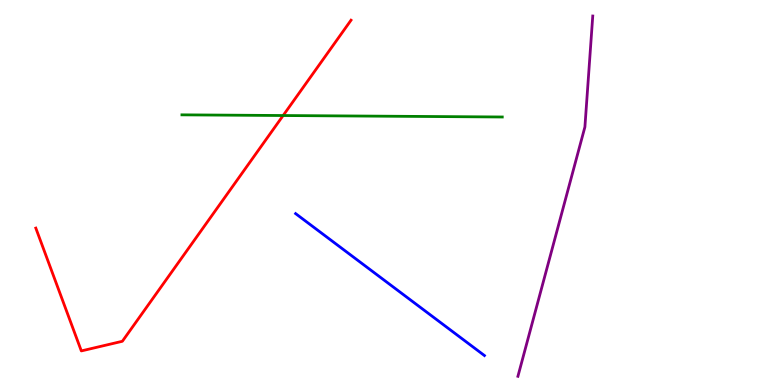[{'lines': ['blue', 'red'], 'intersections': []}, {'lines': ['green', 'red'], 'intersections': [{'x': 3.65, 'y': 7.0}]}, {'lines': ['purple', 'red'], 'intersections': []}, {'lines': ['blue', 'green'], 'intersections': []}, {'lines': ['blue', 'purple'], 'intersections': []}, {'lines': ['green', 'purple'], 'intersections': []}]